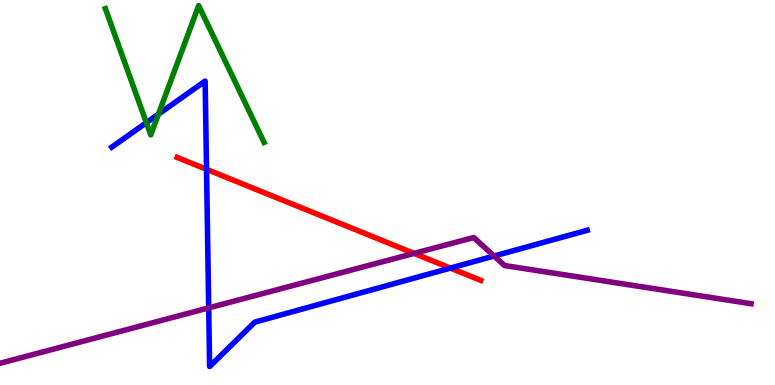[{'lines': ['blue', 'red'], 'intersections': [{'x': 2.66, 'y': 5.6}, {'x': 5.81, 'y': 3.04}]}, {'lines': ['green', 'red'], 'intersections': []}, {'lines': ['purple', 'red'], 'intersections': [{'x': 5.34, 'y': 3.42}]}, {'lines': ['blue', 'green'], 'intersections': [{'x': 1.89, 'y': 6.81}, {'x': 2.04, 'y': 7.04}]}, {'lines': ['blue', 'purple'], 'intersections': [{'x': 2.69, 'y': 2.0}, {'x': 6.38, 'y': 3.35}]}, {'lines': ['green', 'purple'], 'intersections': []}]